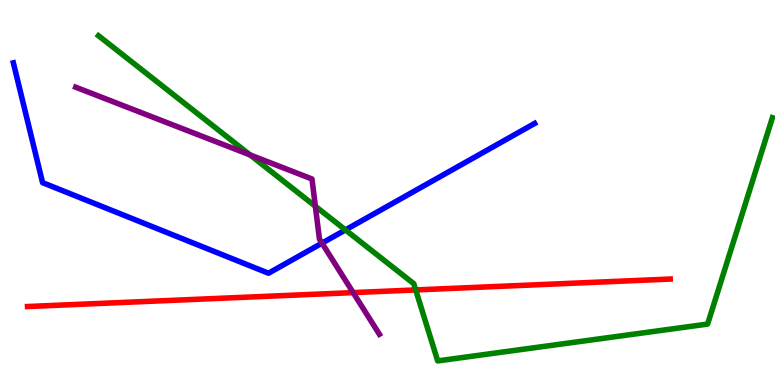[{'lines': ['blue', 'red'], 'intersections': []}, {'lines': ['green', 'red'], 'intersections': [{'x': 5.36, 'y': 2.47}]}, {'lines': ['purple', 'red'], 'intersections': [{'x': 4.56, 'y': 2.4}]}, {'lines': ['blue', 'green'], 'intersections': [{'x': 4.46, 'y': 4.03}]}, {'lines': ['blue', 'purple'], 'intersections': [{'x': 4.15, 'y': 3.68}]}, {'lines': ['green', 'purple'], 'intersections': [{'x': 3.23, 'y': 5.98}, {'x': 4.07, 'y': 4.64}]}]